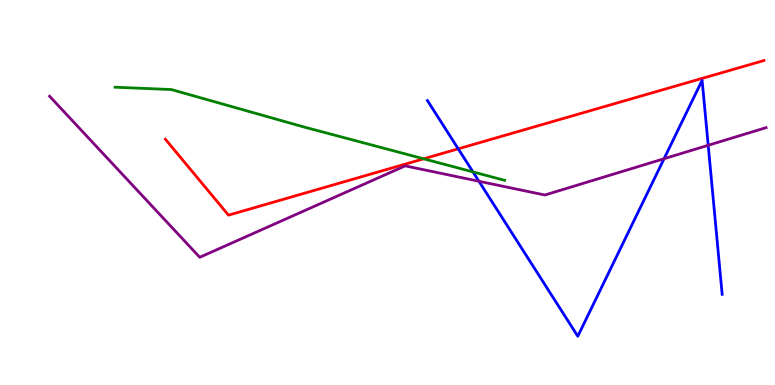[{'lines': ['blue', 'red'], 'intersections': [{'x': 5.91, 'y': 6.13}]}, {'lines': ['green', 'red'], 'intersections': [{'x': 5.47, 'y': 5.88}]}, {'lines': ['purple', 'red'], 'intersections': []}, {'lines': ['blue', 'green'], 'intersections': [{'x': 6.1, 'y': 5.53}]}, {'lines': ['blue', 'purple'], 'intersections': [{'x': 6.18, 'y': 5.29}, {'x': 8.57, 'y': 5.88}, {'x': 9.14, 'y': 6.23}]}, {'lines': ['green', 'purple'], 'intersections': []}]